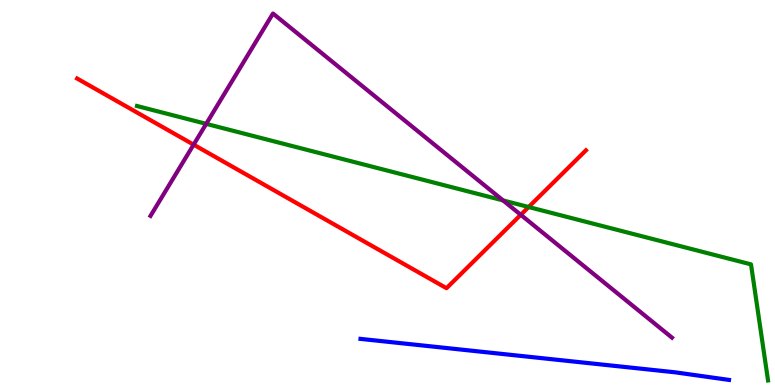[{'lines': ['blue', 'red'], 'intersections': []}, {'lines': ['green', 'red'], 'intersections': [{'x': 6.82, 'y': 4.62}]}, {'lines': ['purple', 'red'], 'intersections': [{'x': 2.5, 'y': 6.24}, {'x': 6.72, 'y': 4.42}]}, {'lines': ['blue', 'green'], 'intersections': []}, {'lines': ['blue', 'purple'], 'intersections': []}, {'lines': ['green', 'purple'], 'intersections': [{'x': 2.66, 'y': 6.78}, {'x': 6.49, 'y': 4.79}]}]